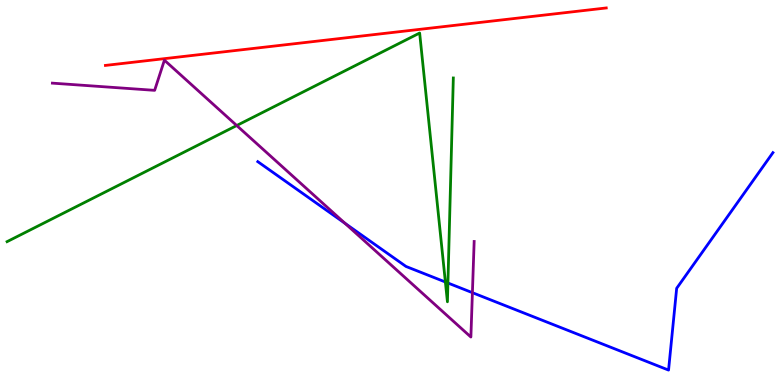[{'lines': ['blue', 'red'], 'intersections': []}, {'lines': ['green', 'red'], 'intersections': []}, {'lines': ['purple', 'red'], 'intersections': []}, {'lines': ['blue', 'green'], 'intersections': [{'x': 5.75, 'y': 2.68}, {'x': 5.78, 'y': 2.65}]}, {'lines': ['blue', 'purple'], 'intersections': [{'x': 4.45, 'y': 4.2}, {'x': 6.1, 'y': 2.4}]}, {'lines': ['green', 'purple'], 'intersections': [{'x': 3.05, 'y': 6.74}]}]